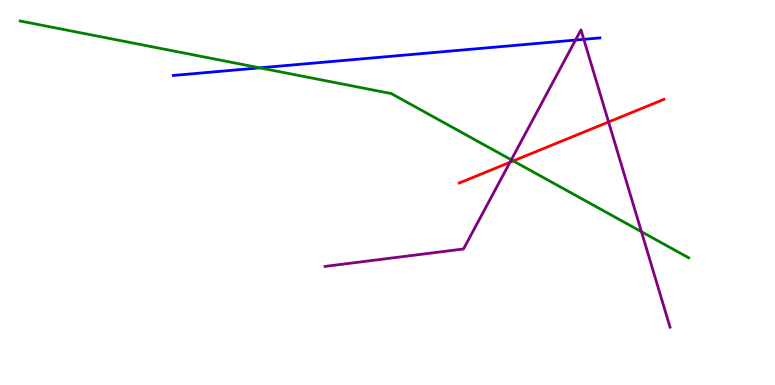[{'lines': ['blue', 'red'], 'intersections': []}, {'lines': ['green', 'red'], 'intersections': [{'x': 6.62, 'y': 5.82}]}, {'lines': ['purple', 'red'], 'intersections': [{'x': 6.58, 'y': 5.79}, {'x': 7.85, 'y': 6.83}]}, {'lines': ['blue', 'green'], 'intersections': [{'x': 3.35, 'y': 8.24}]}, {'lines': ['blue', 'purple'], 'intersections': [{'x': 7.43, 'y': 8.96}, {'x': 7.53, 'y': 8.98}]}, {'lines': ['green', 'purple'], 'intersections': [{'x': 6.6, 'y': 5.85}, {'x': 8.28, 'y': 3.98}]}]